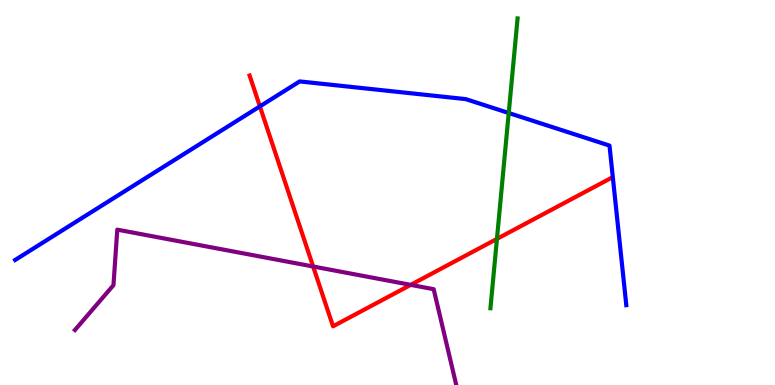[{'lines': ['blue', 'red'], 'intersections': [{'x': 3.35, 'y': 7.24}]}, {'lines': ['green', 'red'], 'intersections': [{'x': 6.41, 'y': 3.8}]}, {'lines': ['purple', 'red'], 'intersections': [{'x': 4.04, 'y': 3.08}, {'x': 5.3, 'y': 2.6}]}, {'lines': ['blue', 'green'], 'intersections': [{'x': 6.56, 'y': 7.06}]}, {'lines': ['blue', 'purple'], 'intersections': []}, {'lines': ['green', 'purple'], 'intersections': []}]